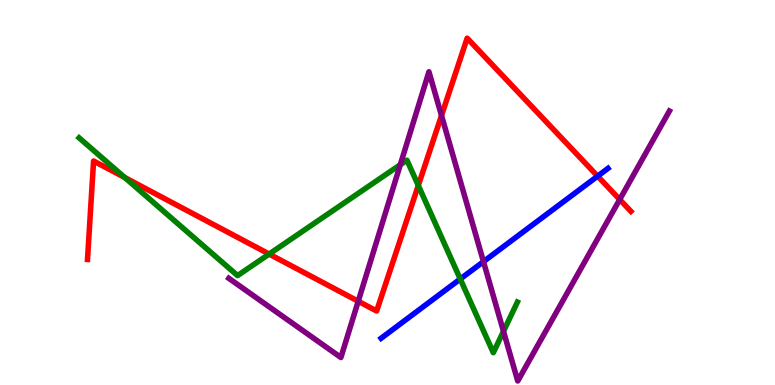[{'lines': ['blue', 'red'], 'intersections': [{'x': 7.71, 'y': 5.42}]}, {'lines': ['green', 'red'], 'intersections': [{'x': 1.61, 'y': 5.39}, {'x': 3.47, 'y': 3.4}, {'x': 5.4, 'y': 5.18}]}, {'lines': ['purple', 'red'], 'intersections': [{'x': 4.62, 'y': 2.18}, {'x': 5.7, 'y': 7.0}, {'x': 8.0, 'y': 4.82}]}, {'lines': ['blue', 'green'], 'intersections': [{'x': 5.94, 'y': 2.75}]}, {'lines': ['blue', 'purple'], 'intersections': [{'x': 6.24, 'y': 3.2}]}, {'lines': ['green', 'purple'], 'intersections': [{'x': 5.17, 'y': 5.72}, {'x': 6.5, 'y': 1.39}]}]